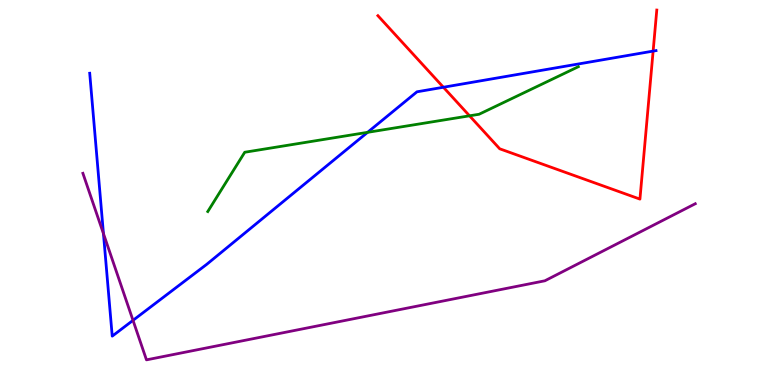[{'lines': ['blue', 'red'], 'intersections': [{'x': 5.72, 'y': 7.73}, {'x': 8.43, 'y': 8.67}]}, {'lines': ['green', 'red'], 'intersections': [{'x': 6.06, 'y': 6.99}]}, {'lines': ['purple', 'red'], 'intersections': []}, {'lines': ['blue', 'green'], 'intersections': [{'x': 4.74, 'y': 6.56}]}, {'lines': ['blue', 'purple'], 'intersections': [{'x': 1.33, 'y': 3.93}, {'x': 1.72, 'y': 1.68}]}, {'lines': ['green', 'purple'], 'intersections': []}]